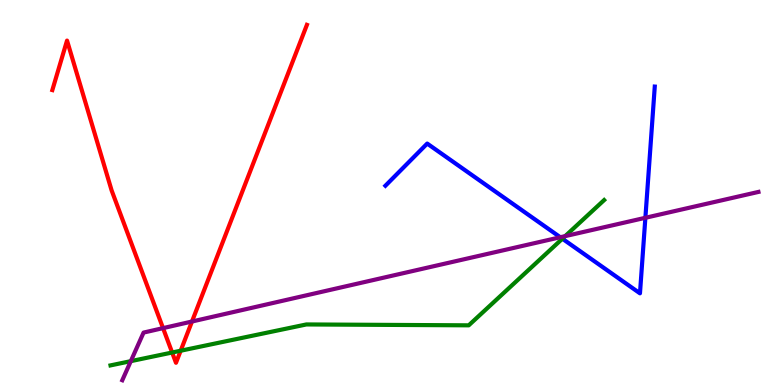[{'lines': ['blue', 'red'], 'intersections': []}, {'lines': ['green', 'red'], 'intersections': [{'x': 2.22, 'y': 0.844}, {'x': 2.33, 'y': 0.89}]}, {'lines': ['purple', 'red'], 'intersections': [{'x': 2.1, 'y': 1.48}, {'x': 2.48, 'y': 1.65}]}, {'lines': ['blue', 'green'], 'intersections': [{'x': 7.26, 'y': 3.8}]}, {'lines': ['blue', 'purple'], 'intersections': [{'x': 7.23, 'y': 3.84}, {'x': 8.33, 'y': 4.34}]}, {'lines': ['green', 'purple'], 'intersections': [{'x': 1.69, 'y': 0.619}, {'x': 7.29, 'y': 3.87}]}]